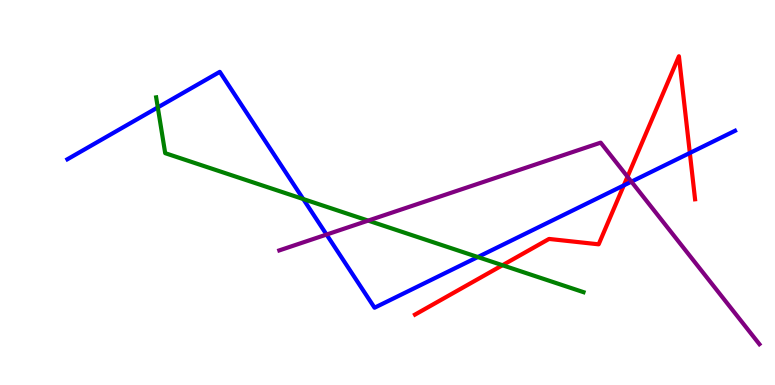[{'lines': ['blue', 'red'], 'intersections': [{'x': 8.05, 'y': 5.18}, {'x': 8.9, 'y': 6.03}]}, {'lines': ['green', 'red'], 'intersections': [{'x': 6.48, 'y': 3.11}]}, {'lines': ['purple', 'red'], 'intersections': [{'x': 8.1, 'y': 5.41}]}, {'lines': ['blue', 'green'], 'intersections': [{'x': 2.04, 'y': 7.21}, {'x': 3.91, 'y': 4.83}, {'x': 6.17, 'y': 3.32}]}, {'lines': ['blue', 'purple'], 'intersections': [{'x': 4.21, 'y': 3.91}, {'x': 8.15, 'y': 5.28}]}, {'lines': ['green', 'purple'], 'intersections': [{'x': 4.75, 'y': 4.27}]}]